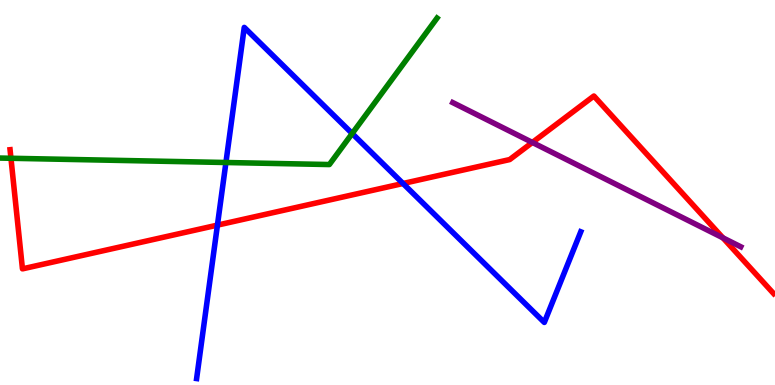[{'lines': ['blue', 'red'], 'intersections': [{'x': 2.81, 'y': 4.15}, {'x': 5.2, 'y': 5.23}]}, {'lines': ['green', 'red'], 'intersections': [{'x': 0.141, 'y': 5.89}]}, {'lines': ['purple', 'red'], 'intersections': [{'x': 6.87, 'y': 6.3}, {'x': 9.33, 'y': 3.82}]}, {'lines': ['blue', 'green'], 'intersections': [{'x': 2.92, 'y': 5.78}, {'x': 4.54, 'y': 6.53}]}, {'lines': ['blue', 'purple'], 'intersections': []}, {'lines': ['green', 'purple'], 'intersections': []}]